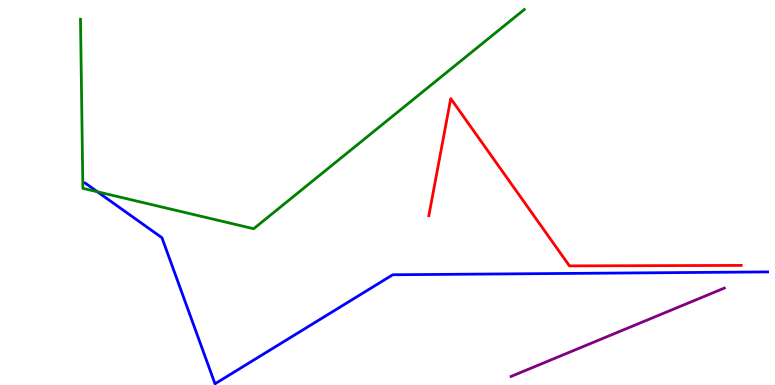[{'lines': ['blue', 'red'], 'intersections': []}, {'lines': ['green', 'red'], 'intersections': []}, {'lines': ['purple', 'red'], 'intersections': []}, {'lines': ['blue', 'green'], 'intersections': [{'x': 1.26, 'y': 5.02}]}, {'lines': ['blue', 'purple'], 'intersections': []}, {'lines': ['green', 'purple'], 'intersections': []}]